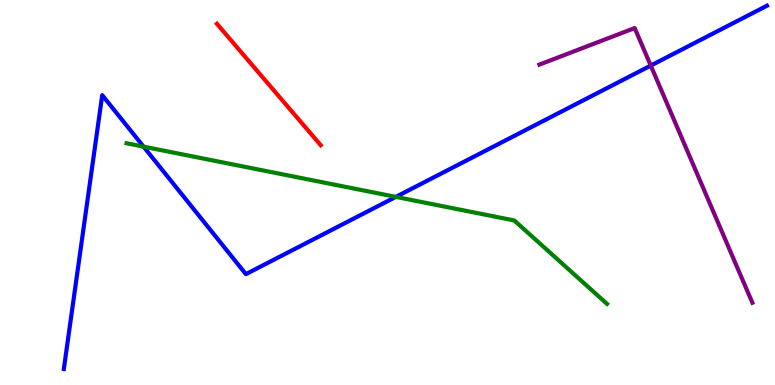[{'lines': ['blue', 'red'], 'intersections': []}, {'lines': ['green', 'red'], 'intersections': []}, {'lines': ['purple', 'red'], 'intersections': []}, {'lines': ['blue', 'green'], 'intersections': [{'x': 1.85, 'y': 6.19}, {'x': 5.11, 'y': 4.89}]}, {'lines': ['blue', 'purple'], 'intersections': [{'x': 8.4, 'y': 8.3}]}, {'lines': ['green', 'purple'], 'intersections': []}]